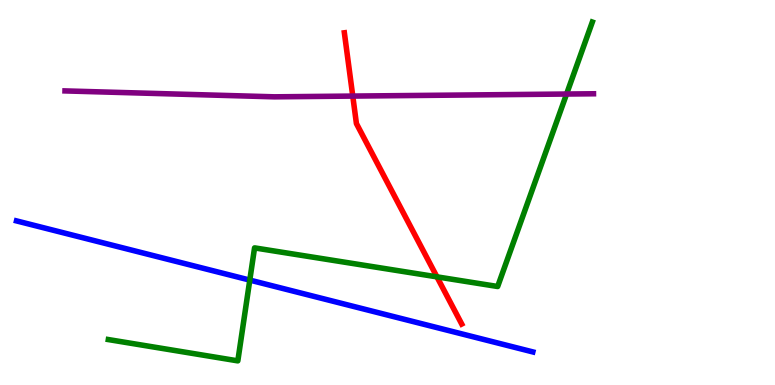[{'lines': ['blue', 'red'], 'intersections': []}, {'lines': ['green', 'red'], 'intersections': [{'x': 5.64, 'y': 2.81}]}, {'lines': ['purple', 'red'], 'intersections': [{'x': 4.55, 'y': 7.5}]}, {'lines': ['blue', 'green'], 'intersections': [{'x': 3.22, 'y': 2.72}]}, {'lines': ['blue', 'purple'], 'intersections': []}, {'lines': ['green', 'purple'], 'intersections': [{'x': 7.31, 'y': 7.56}]}]